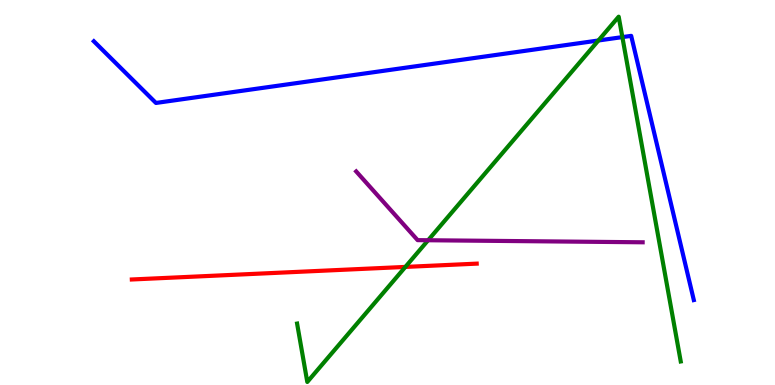[{'lines': ['blue', 'red'], 'intersections': []}, {'lines': ['green', 'red'], 'intersections': [{'x': 5.23, 'y': 3.07}]}, {'lines': ['purple', 'red'], 'intersections': []}, {'lines': ['blue', 'green'], 'intersections': [{'x': 7.72, 'y': 8.95}, {'x': 8.03, 'y': 9.04}]}, {'lines': ['blue', 'purple'], 'intersections': []}, {'lines': ['green', 'purple'], 'intersections': [{'x': 5.52, 'y': 3.76}]}]